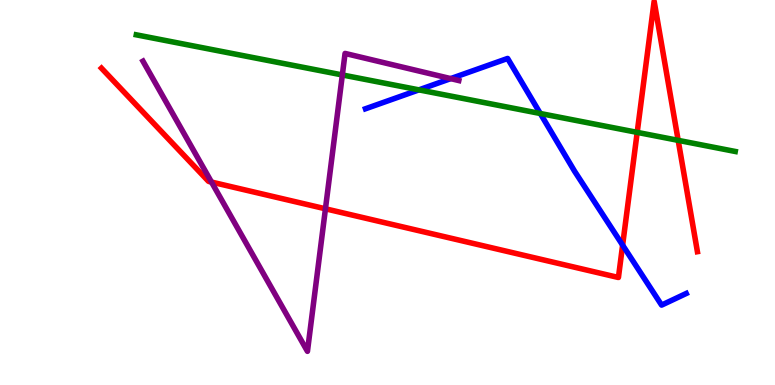[{'lines': ['blue', 'red'], 'intersections': [{'x': 8.03, 'y': 3.63}]}, {'lines': ['green', 'red'], 'intersections': [{'x': 8.22, 'y': 6.56}, {'x': 8.75, 'y': 6.35}]}, {'lines': ['purple', 'red'], 'intersections': [{'x': 2.73, 'y': 5.27}, {'x': 4.2, 'y': 4.58}]}, {'lines': ['blue', 'green'], 'intersections': [{'x': 5.41, 'y': 7.67}, {'x': 6.97, 'y': 7.05}]}, {'lines': ['blue', 'purple'], 'intersections': [{'x': 5.82, 'y': 7.96}]}, {'lines': ['green', 'purple'], 'intersections': [{'x': 4.42, 'y': 8.05}]}]